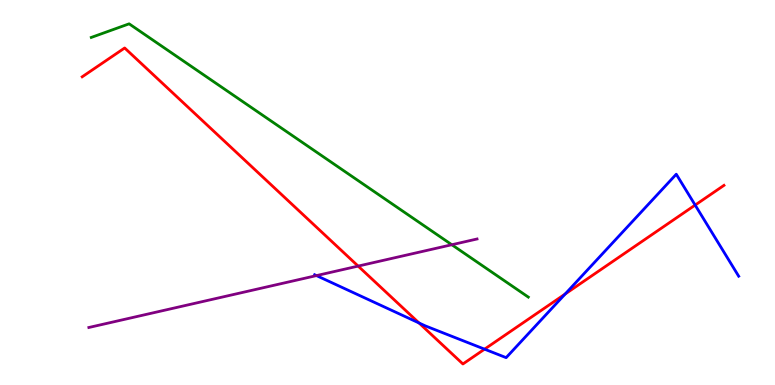[{'lines': ['blue', 'red'], 'intersections': [{'x': 5.41, 'y': 1.61}, {'x': 6.25, 'y': 0.931}, {'x': 7.29, 'y': 2.36}, {'x': 8.97, 'y': 4.67}]}, {'lines': ['green', 'red'], 'intersections': []}, {'lines': ['purple', 'red'], 'intersections': [{'x': 4.62, 'y': 3.09}]}, {'lines': ['blue', 'green'], 'intersections': []}, {'lines': ['blue', 'purple'], 'intersections': [{'x': 4.08, 'y': 2.84}]}, {'lines': ['green', 'purple'], 'intersections': [{'x': 5.83, 'y': 3.64}]}]